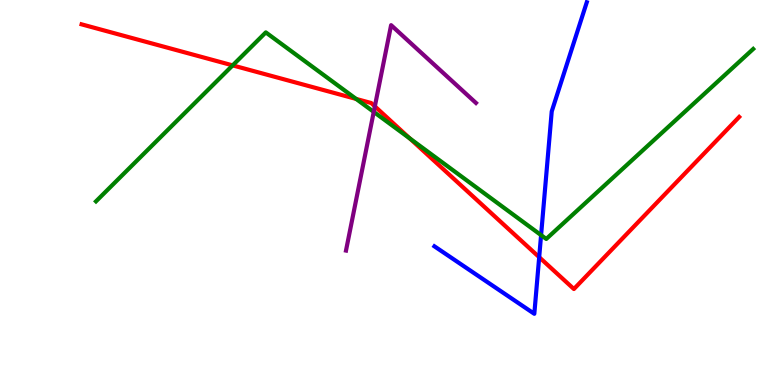[{'lines': ['blue', 'red'], 'intersections': [{'x': 6.96, 'y': 3.32}]}, {'lines': ['green', 'red'], 'intersections': [{'x': 3.0, 'y': 8.3}, {'x': 4.6, 'y': 7.43}, {'x': 5.29, 'y': 6.4}]}, {'lines': ['purple', 'red'], 'intersections': [{'x': 4.84, 'y': 7.24}]}, {'lines': ['blue', 'green'], 'intersections': [{'x': 6.98, 'y': 3.89}]}, {'lines': ['blue', 'purple'], 'intersections': []}, {'lines': ['green', 'purple'], 'intersections': [{'x': 4.82, 'y': 7.09}]}]